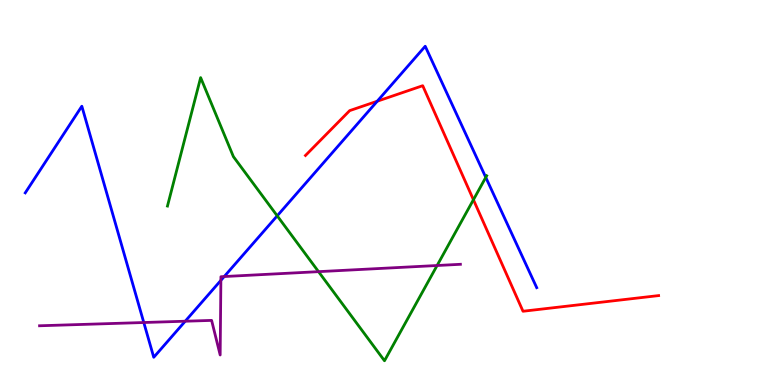[{'lines': ['blue', 'red'], 'intersections': [{'x': 4.87, 'y': 7.37}]}, {'lines': ['green', 'red'], 'intersections': [{'x': 6.11, 'y': 4.81}]}, {'lines': ['purple', 'red'], 'intersections': []}, {'lines': ['blue', 'green'], 'intersections': [{'x': 3.58, 'y': 4.39}, {'x': 6.27, 'y': 5.39}]}, {'lines': ['blue', 'purple'], 'intersections': [{'x': 1.86, 'y': 1.62}, {'x': 2.39, 'y': 1.66}, {'x': 2.85, 'y': 2.72}, {'x': 2.89, 'y': 2.82}]}, {'lines': ['green', 'purple'], 'intersections': [{'x': 4.11, 'y': 2.94}, {'x': 5.64, 'y': 3.1}]}]